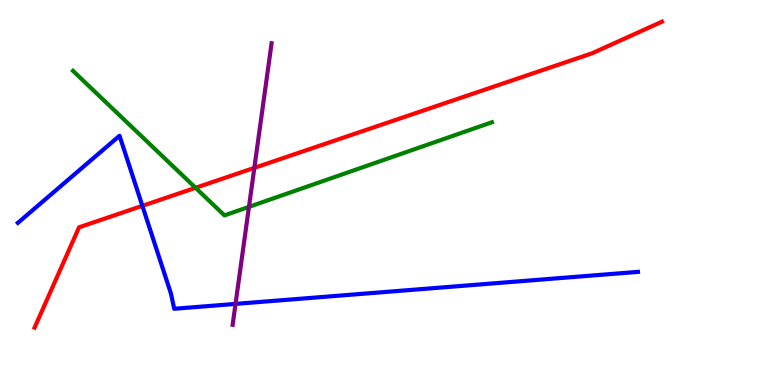[{'lines': ['blue', 'red'], 'intersections': [{'x': 1.84, 'y': 4.65}]}, {'lines': ['green', 'red'], 'intersections': [{'x': 2.52, 'y': 5.12}]}, {'lines': ['purple', 'red'], 'intersections': [{'x': 3.28, 'y': 5.64}]}, {'lines': ['blue', 'green'], 'intersections': []}, {'lines': ['blue', 'purple'], 'intersections': [{'x': 3.04, 'y': 2.11}]}, {'lines': ['green', 'purple'], 'intersections': [{'x': 3.21, 'y': 4.63}]}]